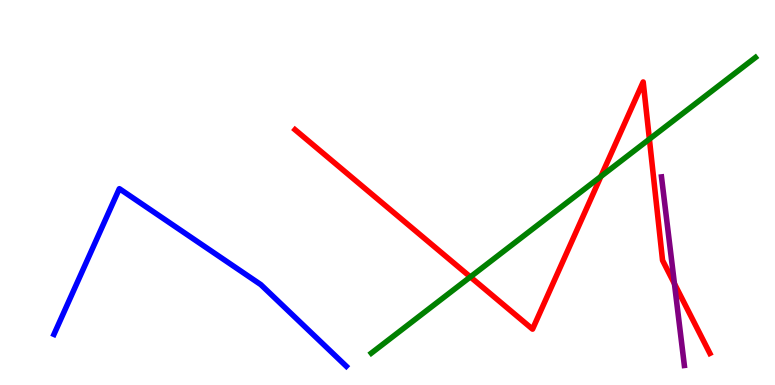[{'lines': ['blue', 'red'], 'intersections': []}, {'lines': ['green', 'red'], 'intersections': [{'x': 6.07, 'y': 2.81}, {'x': 7.75, 'y': 5.42}, {'x': 8.38, 'y': 6.39}]}, {'lines': ['purple', 'red'], 'intersections': [{'x': 8.7, 'y': 2.63}]}, {'lines': ['blue', 'green'], 'intersections': []}, {'lines': ['blue', 'purple'], 'intersections': []}, {'lines': ['green', 'purple'], 'intersections': []}]